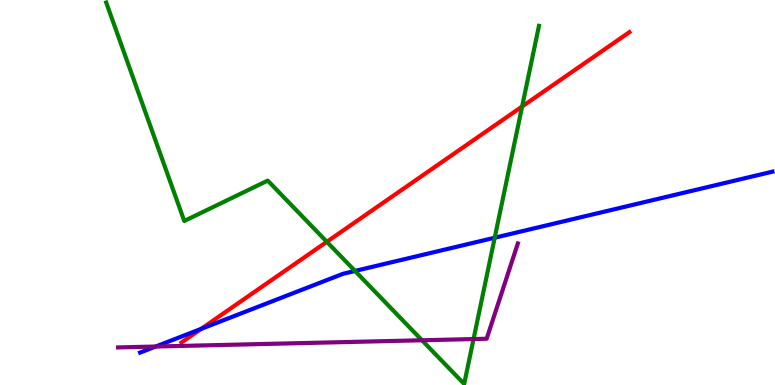[{'lines': ['blue', 'red'], 'intersections': [{'x': 2.59, 'y': 1.46}]}, {'lines': ['green', 'red'], 'intersections': [{'x': 4.22, 'y': 3.72}, {'x': 6.74, 'y': 7.23}]}, {'lines': ['purple', 'red'], 'intersections': []}, {'lines': ['blue', 'green'], 'intersections': [{'x': 4.58, 'y': 2.96}, {'x': 6.38, 'y': 3.83}]}, {'lines': ['blue', 'purple'], 'intersections': [{'x': 2.01, 'y': 0.999}]}, {'lines': ['green', 'purple'], 'intersections': [{'x': 5.44, 'y': 1.16}, {'x': 6.11, 'y': 1.19}]}]